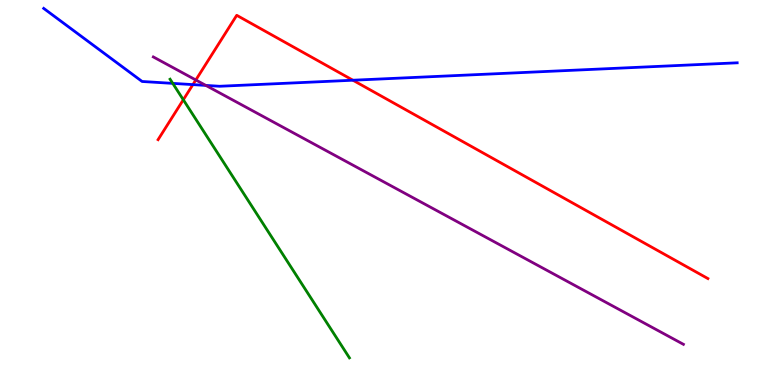[{'lines': ['blue', 'red'], 'intersections': [{'x': 2.49, 'y': 7.8}, {'x': 4.55, 'y': 7.92}]}, {'lines': ['green', 'red'], 'intersections': [{'x': 2.37, 'y': 7.41}]}, {'lines': ['purple', 'red'], 'intersections': [{'x': 2.53, 'y': 7.92}]}, {'lines': ['blue', 'green'], 'intersections': [{'x': 2.23, 'y': 7.83}]}, {'lines': ['blue', 'purple'], 'intersections': [{'x': 2.66, 'y': 7.78}]}, {'lines': ['green', 'purple'], 'intersections': []}]